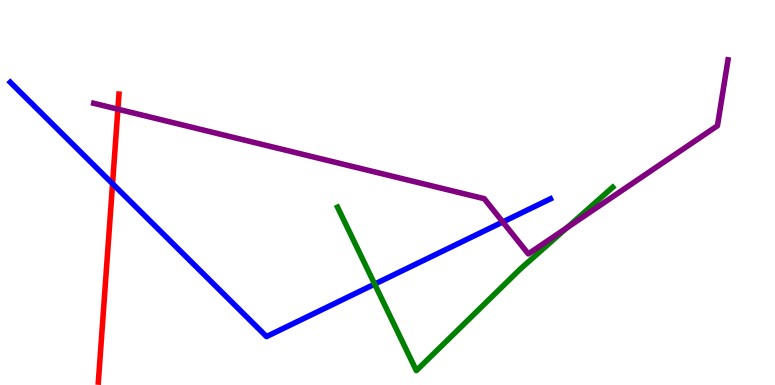[{'lines': ['blue', 'red'], 'intersections': [{'x': 1.45, 'y': 5.23}]}, {'lines': ['green', 'red'], 'intersections': []}, {'lines': ['purple', 'red'], 'intersections': [{'x': 1.52, 'y': 7.16}]}, {'lines': ['blue', 'green'], 'intersections': [{'x': 4.83, 'y': 2.62}]}, {'lines': ['blue', 'purple'], 'intersections': [{'x': 6.49, 'y': 4.23}]}, {'lines': ['green', 'purple'], 'intersections': [{'x': 7.32, 'y': 4.09}]}]